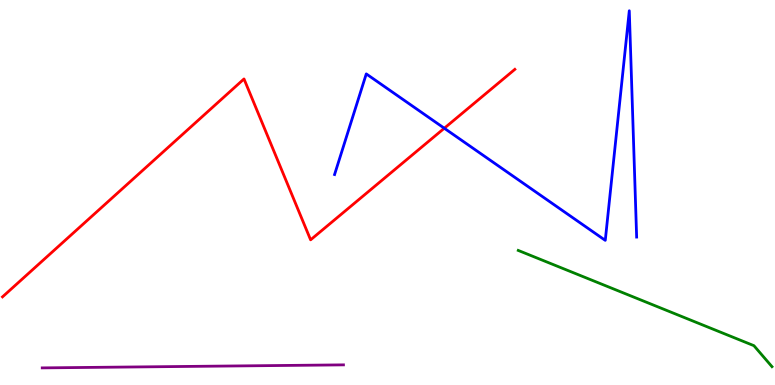[{'lines': ['blue', 'red'], 'intersections': [{'x': 5.73, 'y': 6.67}]}, {'lines': ['green', 'red'], 'intersections': []}, {'lines': ['purple', 'red'], 'intersections': []}, {'lines': ['blue', 'green'], 'intersections': []}, {'lines': ['blue', 'purple'], 'intersections': []}, {'lines': ['green', 'purple'], 'intersections': []}]